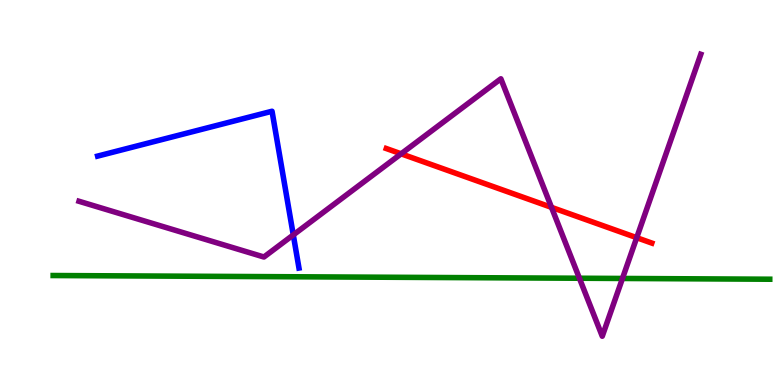[{'lines': ['blue', 'red'], 'intersections': []}, {'lines': ['green', 'red'], 'intersections': []}, {'lines': ['purple', 'red'], 'intersections': [{'x': 5.18, 'y': 6.0}, {'x': 7.12, 'y': 4.61}, {'x': 8.22, 'y': 3.83}]}, {'lines': ['blue', 'green'], 'intersections': []}, {'lines': ['blue', 'purple'], 'intersections': [{'x': 3.78, 'y': 3.9}]}, {'lines': ['green', 'purple'], 'intersections': [{'x': 7.48, 'y': 2.77}, {'x': 8.03, 'y': 2.77}]}]